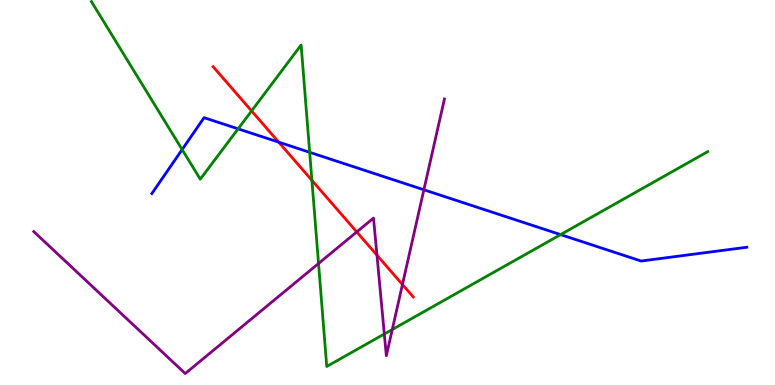[{'lines': ['blue', 'red'], 'intersections': [{'x': 3.6, 'y': 6.31}]}, {'lines': ['green', 'red'], 'intersections': [{'x': 3.25, 'y': 7.12}, {'x': 4.02, 'y': 5.32}]}, {'lines': ['purple', 'red'], 'intersections': [{'x': 4.6, 'y': 3.98}, {'x': 4.86, 'y': 3.37}, {'x': 5.19, 'y': 2.61}]}, {'lines': ['blue', 'green'], 'intersections': [{'x': 2.35, 'y': 6.12}, {'x': 3.07, 'y': 6.65}, {'x': 4.0, 'y': 6.04}, {'x': 7.23, 'y': 3.91}]}, {'lines': ['blue', 'purple'], 'intersections': [{'x': 5.47, 'y': 5.07}]}, {'lines': ['green', 'purple'], 'intersections': [{'x': 4.11, 'y': 3.16}, {'x': 4.96, 'y': 1.32}, {'x': 5.06, 'y': 1.44}]}]